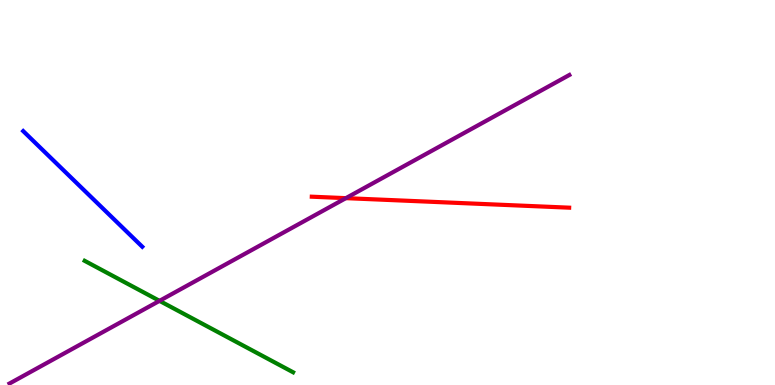[{'lines': ['blue', 'red'], 'intersections': []}, {'lines': ['green', 'red'], 'intersections': []}, {'lines': ['purple', 'red'], 'intersections': [{'x': 4.46, 'y': 4.85}]}, {'lines': ['blue', 'green'], 'intersections': []}, {'lines': ['blue', 'purple'], 'intersections': []}, {'lines': ['green', 'purple'], 'intersections': [{'x': 2.06, 'y': 2.19}]}]